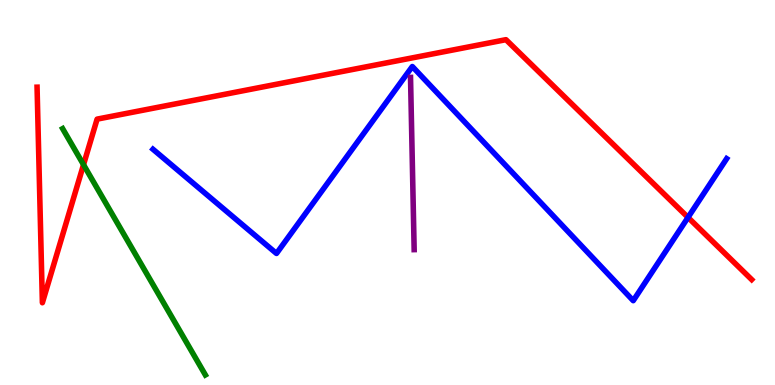[{'lines': ['blue', 'red'], 'intersections': [{'x': 8.88, 'y': 4.35}]}, {'lines': ['green', 'red'], 'intersections': [{'x': 1.08, 'y': 5.72}]}, {'lines': ['purple', 'red'], 'intersections': []}, {'lines': ['blue', 'green'], 'intersections': []}, {'lines': ['blue', 'purple'], 'intersections': []}, {'lines': ['green', 'purple'], 'intersections': []}]